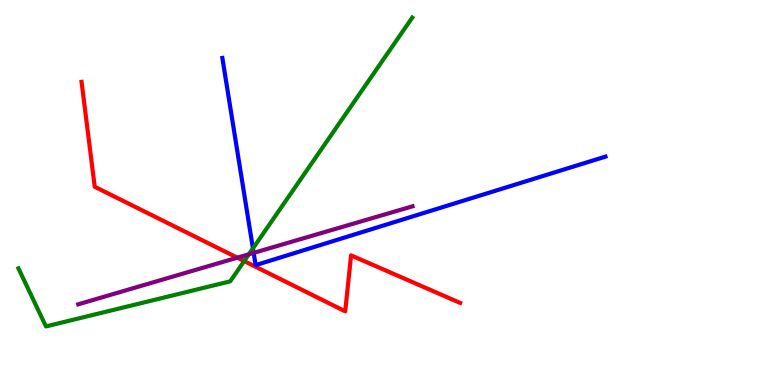[{'lines': ['blue', 'red'], 'intersections': []}, {'lines': ['green', 'red'], 'intersections': [{'x': 3.15, 'y': 3.22}]}, {'lines': ['purple', 'red'], 'intersections': [{'x': 3.06, 'y': 3.31}]}, {'lines': ['blue', 'green'], 'intersections': [{'x': 3.26, 'y': 3.55}]}, {'lines': ['blue', 'purple'], 'intersections': [{'x': 3.27, 'y': 3.43}]}, {'lines': ['green', 'purple'], 'intersections': [{'x': 3.21, 'y': 3.4}]}]